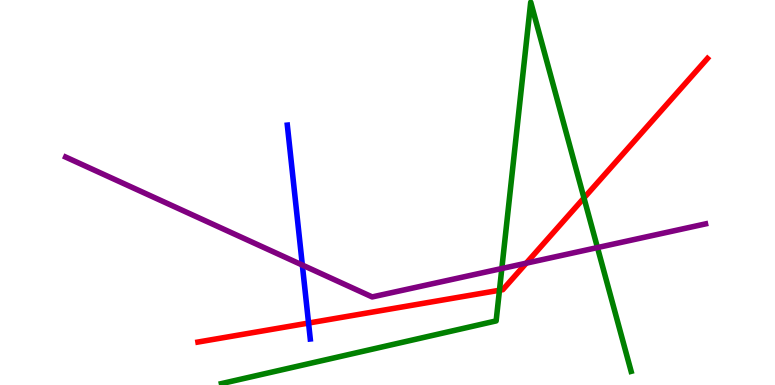[{'lines': ['blue', 'red'], 'intersections': [{'x': 3.98, 'y': 1.61}]}, {'lines': ['green', 'red'], 'intersections': [{'x': 6.44, 'y': 2.46}, {'x': 7.54, 'y': 4.86}]}, {'lines': ['purple', 'red'], 'intersections': [{'x': 6.79, 'y': 3.16}]}, {'lines': ['blue', 'green'], 'intersections': []}, {'lines': ['blue', 'purple'], 'intersections': [{'x': 3.9, 'y': 3.12}]}, {'lines': ['green', 'purple'], 'intersections': [{'x': 6.48, 'y': 3.03}, {'x': 7.71, 'y': 3.57}]}]